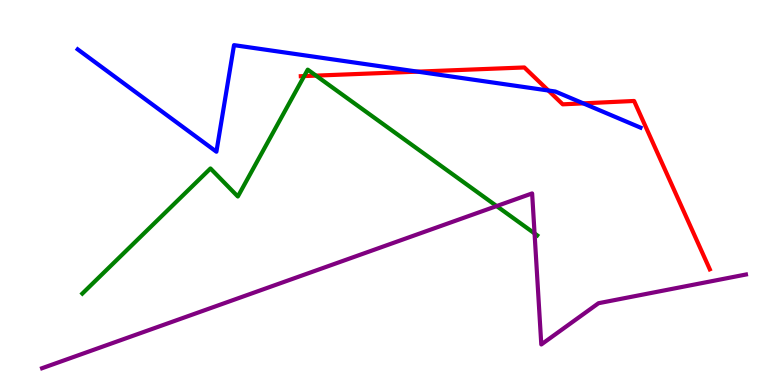[{'lines': ['blue', 'red'], 'intersections': [{'x': 5.39, 'y': 8.14}, {'x': 7.08, 'y': 7.65}, {'x': 7.53, 'y': 7.32}]}, {'lines': ['green', 'red'], 'intersections': [{'x': 3.92, 'y': 8.02}, {'x': 4.08, 'y': 8.04}]}, {'lines': ['purple', 'red'], 'intersections': []}, {'lines': ['blue', 'green'], 'intersections': []}, {'lines': ['blue', 'purple'], 'intersections': []}, {'lines': ['green', 'purple'], 'intersections': [{'x': 6.41, 'y': 4.65}, {'x': 6.9, 'y': 3.94}]}]